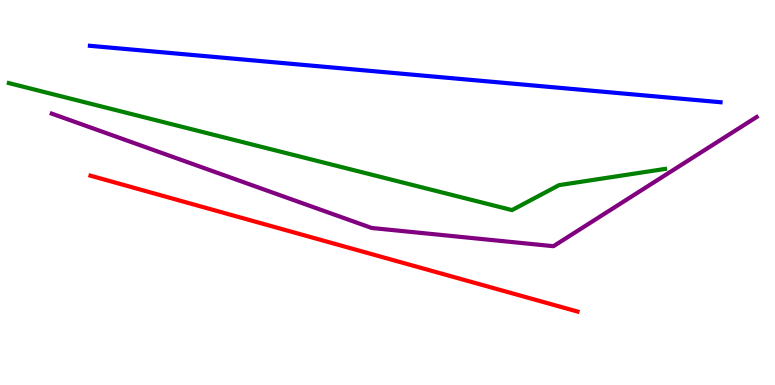[{'lines': ['blue', 'red'], 'intersections': []}, {'lines': ['green', 'red'], 'intersections': []}, {'lines': ['purple', 'red'], 'intersections': []}, {'lines': ['blue', 'green'], 'intersections': []}, {'lines': ['blue', 'purple'], 'intersections': []}, {'lines': ['green', 'purple'], 'intersections': []}]